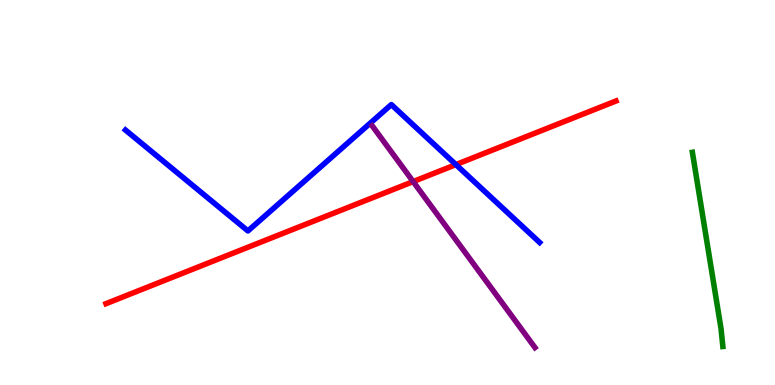[{'lines': ['blue', 'red'], 'intersections': [{'x': 5.88, 'y': 5.72}]}, {'lines': ['green', 'red'], 'intersections': []}, {'lines': ['purple', 'red'], 'intersections': [{'x': 5.33, 'y': 5.28}]}, {'lines': ['blue', 'green'], 'intersections': []}, {'lines': ['blue', 'purple'], 'intersections': []}, {'lines': ['green', 'purple'], 'intersections': []}]